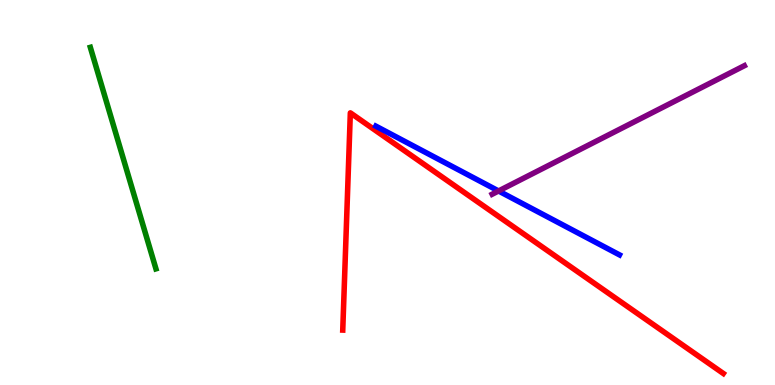[{'lines': ['blue', 'red'], 'intersections': []}, {'lines': ['green', 'red'], 'intersections': []}, {'lines': ['purple', 'red'], 'intersections': []}, {'lines': ['blue', 'green'], 'intersections': []}, {'lines': ['blue', 'purple'], 'intersections': [{'x': 6.43, 'y': 5.04}]}, {'lines': ['green', 'purple'], 'intersections': []}]